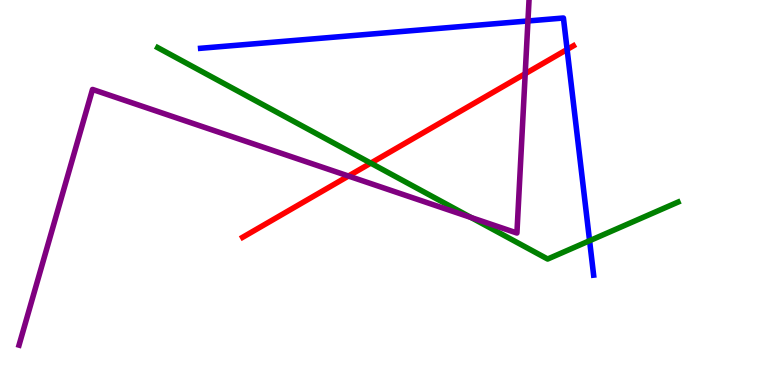[{'lines': ['blue', 'red'], 'intersections': [{'x': 7.32, 'y': 8.72}]}, {'lines': ['green', 'red'], 'intersections': [{'x': 4.78, 'y': 5.76}]}, {'lines': ['purple', 'red'], 'intersections': [{'x': 4.5, 'y': 5.43}, {'x': 6.78, 'y': 8.09}]}, {'lines': ['blue', 'green'], 'intersections': [{'x': 7.61, 'y': 3.75}]}, {'lines': ['blue', 'purple'], 'intersections': [{'x': 6.81, 'y': 9.46}]}, {'lines': ['green', 'purple'], 'intersections': [{'x': 6.08, 'y': 4.35}]}]